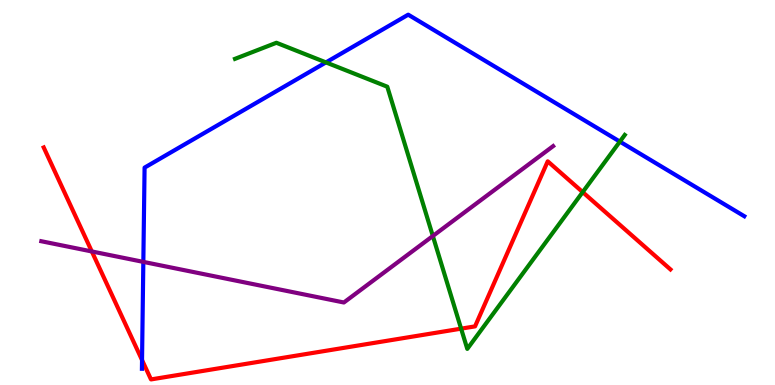[{'lines': ['blue', 'red'], 'intersections': [{'x': 1.83, 'y': 0.648}]}, {'lines': ['green', 'red'], 'intersections': [{'x': 5.95, 'y': 1.46}, {'x': 7.52, 'y': 5.01}]}, {'lines': ['purple', 'red'], 'intersections': [{'x': 1.18, 'y': 3.47}]}, {'lines': ['blue', 'green'], 'intersections': [{'x': 4.21, 'y': 8.38}, {'x': 8.0, 'y': 6.32}]}, {'lines': ['blue', 'purple'], 'intersections': [{'x': 1.85, 'y': 3.2}]}, {'lines': ['green', 'purple'], 'intersections': [{'x': 5.59, 'y': 3.87}]}]